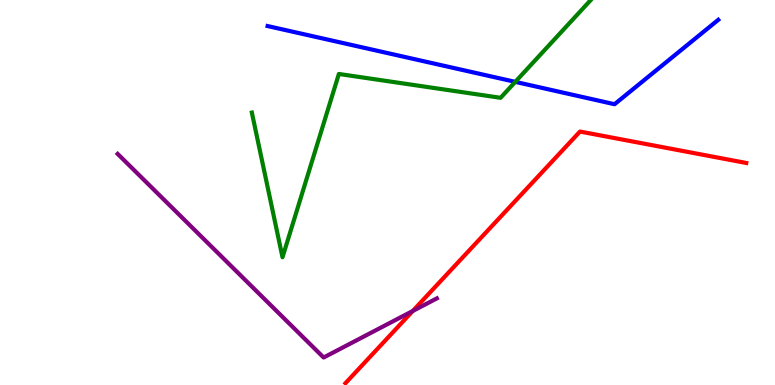[{'lines': ['blue', 'red'], 'intersections': []}, {'lines': ['green', 'red'], 'intersections': []}, {'lines': ['purple', 'red'], 'intersections': [{'x': 5.33, 'y': 1.92}]}, {'lines': ['blue', 'green'], 'intersections': [{'x': 6.65, 'y': 7.87}]}, {'lines': ['blue', 'purple'], 'intersections': []}, {'lines': ['green', 'purple'], 'intersections': []}]